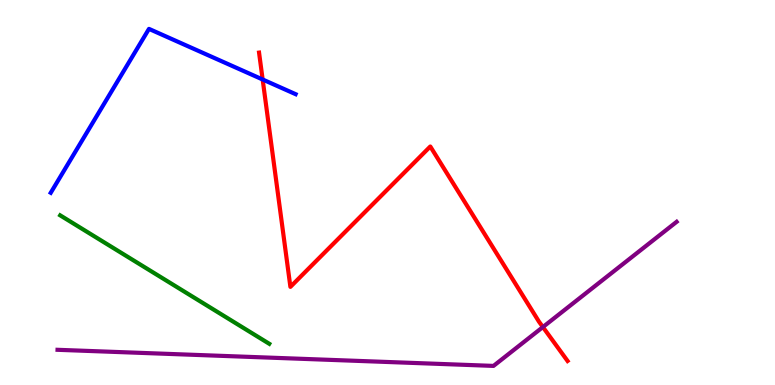[{'lines': ['blue', 'red'], 'intersections': [{'x': 3.39, 'y': 7.94}]}, {'lines': ['green', 'red'], 'intersections': []}, {'lines': ['purple', 'red'], 'intersections': [{'x': 7.01, 'y': 1.51}]}, {'lines': ['blue', 'green'], 'intersections': []}, {'lines': ['blue', 'purple'], 'intersections': []}, {'lines': ['green', 'purple'], 'intersections': []}]